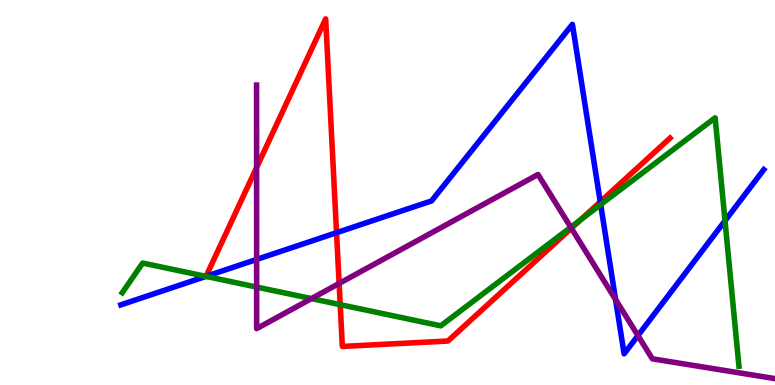[{'lines': ['blue', 'red'], 'intersections': [{'x': 4.34, 'y': 3.96}, {'x': 7.75, 'y': 4.76}]}, {'lines': ['green', 'red'], 'intersections': [{'x': 4.39, 'y': 2.09}, {'x': 7.49, 'y': 4.29}]}, {'lines': ['purple', 'red'], 'intersections': [{'x': 3.31, 'y': 5.65}, {'x': 4.38, 'y': 2.64}, {'x': 7.37, 'y': 4.07}]}, {'lines': ['blue', 'green'], 'intersections': [{'x': 2.66, 'y': 2.82}, {'x': 7.75, 'y': 4.69}, {'x': 9.35, 'y': 4.27}]}, {'lines': ['blue', 'purple'], 'intersections': [{'x': 3.31, 'y': 3.26}, {'x': 7.94, 'y': 2.22}, {'x': 8.23, 'y': 1.28}]}, {'lines': ['green', 'purple'], 'intersections': [{'x': 3.31, 'y': 2.54}, {'x': 4.02, 'y': 2.24}, {'x': 7.36, 'y': 4.1}]}]